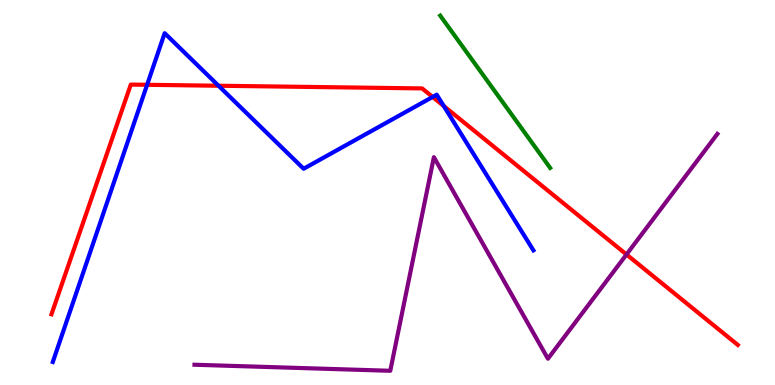[{'lines': ['blue', 'red'], 'intersections': [{'x': 1.9, 'y': 7.8}, {'x': 2.82, 'y': 7.77}, {'x': 5.58, 'y': 7.48}, {'x': 5.73, 'y': 7.25}]}, {'lines': ['green', 'red'], 'intersections': []}, {'lines': ['purple', 'red'], 'intersections': [{'x': 8.08, 'y': 3.39}]}, {'lines': ['blue', 'green'], 'intersections': []}, {'lines': ['blue', 'purple'], 'intersections': []}, {'lines': ['green', 'purple'], 'intersections': []}]